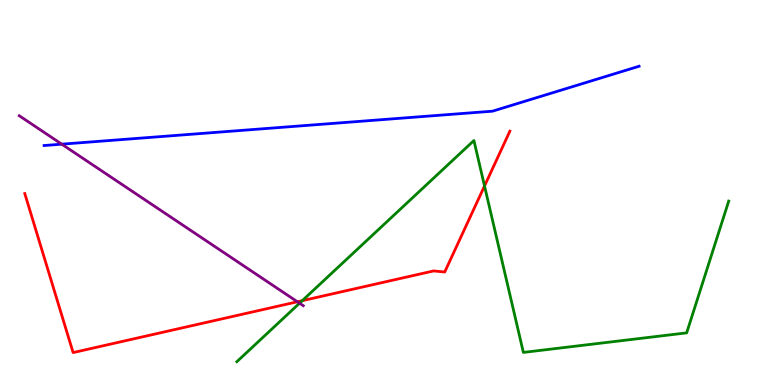[{'lines': ['blue', 'red'], 'intersections': []}, {'lines': ['green', 'red'], 'intersections': [{'x': 3.9, 'y': 2.19}, {'x': 6.25, 'y': 5.17}]}, {'lines': ['purple', 'red'], 'intersections': [{'x': 3.84, 'y': 2.16}]}, {'lines': ['blue', 'green'], 'intersections': []}, {'lines': ['blue', 'purple'], 'intersections': [{'x': 0.797, 'y': 6.26}]}, {'lines': ['green', 'purple'], 'intersections': [{'x': 3.87, 'y': 2.12}]}]